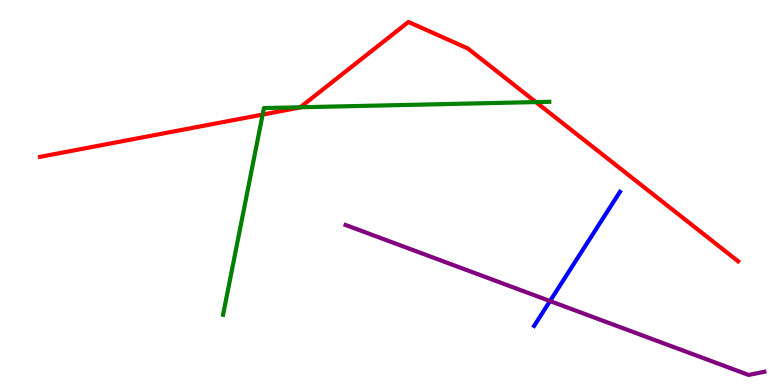[{'lines': ['blue', 'red'], 'intersections': []}, {'lines': ['green', 'red'], 'intersections': [{'x': 3.39, 'y': 7.02}, {'x': 3.87, 'y': 7.21}, {'x': 6.91, 'y': 7.35}]}, {'lines': ['purple', 'red'], 'intersections': []}, {'lines': ['blue', 'green'], 'intersections': []}, {'lines': ['blue', 'purple'], 'intersections': [{'x': 7.1, 'y': 2.18}]}, {'lines': ['green', 'purple'], 'intersections': []}]